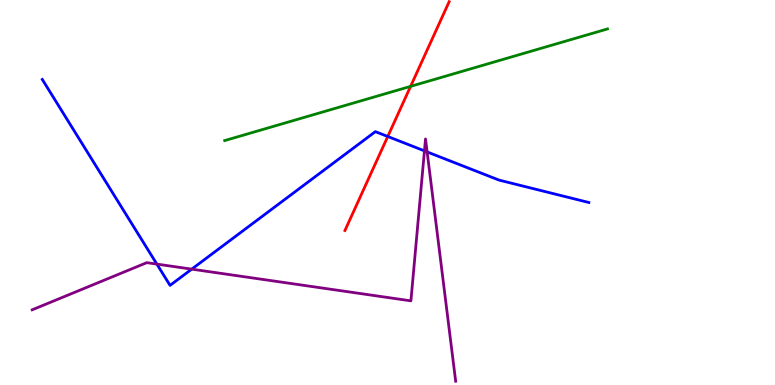[{'lines': ['blue', 'red'], 'intersections': [{'x': 5.0, 'y': 6.45}]}, {'lines': ['green', 'red'], 'intersections': [{'x': 5.3, 'y': 7.76}]}, {'lines': ['purple', 'red'], 'intersections': []}, {'lines': ['blue', 'green'], 'intersections': []}, {'lines': ['blue', 'purple'], 'intersections': [{'x': 2.02, 'y': 3.14}, {'x': 2.47, 'y': 3.01}, {'x': 5.48, 'y': 6.08}, {'x': 5.51, 'y': 6.05}]}, {'lines': ['green', 'purple'], 'intersections': []}]